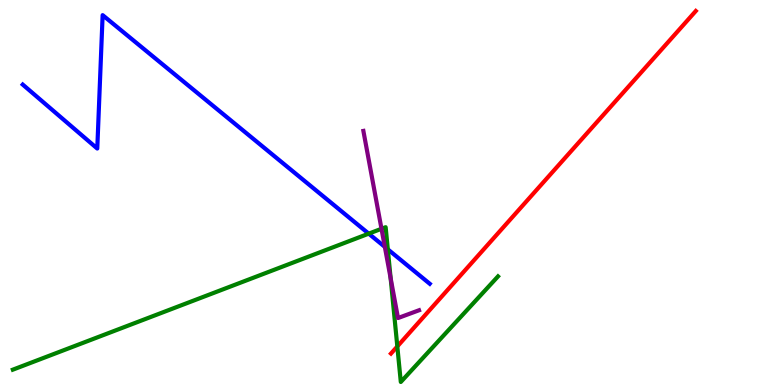[{'lines': ['blue', 'red'], 'intersections': []}, {'lines': ['green', 'red'], 'intersections': [{'x': 5.13, 'y': 1.0}]}, {'lines': ['purple', 'red'], 'intersections': []}, {'lines': ['blue', 'green'], 'intersections': [{'x': 4.76, 'y': 3.93}, {'x': 5.0, 'y': 3.52}]}, {'lines': ['blue', 'purple'], 'intersections': [{'x': 4.97, 'y': 3.59}]}, {'lines': ['green', 'purple'], 'intersections': [{'x': 4.92, 'y': 4.06}, {'x': 5.04, 'y': 2.77}]}]